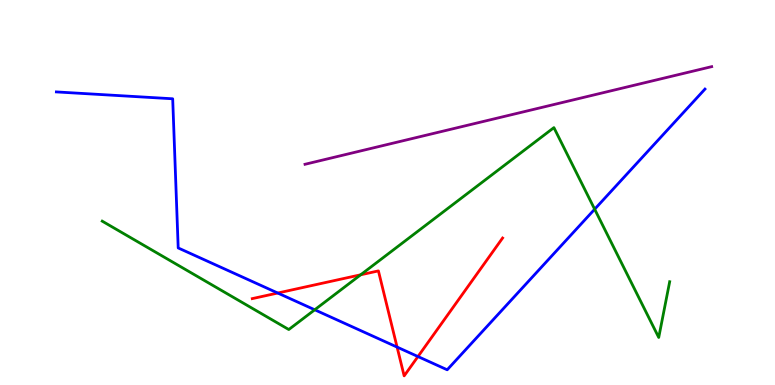[{'lines': ['blue', 'red'], 'intersections': [{'x': 3.58, 'y': 2.39}, {'x': 5.12, 'y': 0.985}, {'x': 5.39, 'y': 0.739}]}, {'lines': ['green', 'red'], 'intersections': [{'x': 4.65, 'y': 2.86}]}, {'lines': ['purple', 'red'], 'intersections': []}, {'lines': ['blue', 'green'], 'intersections': [{'x': 4.06, 'y': 1.95}, {'x': 7.67, 'y': 4.57}]}, {'lines': ['blue', 'purple'], 'intersections': []}, {'lines': ['green', 'purple'], 'intersections': []}]